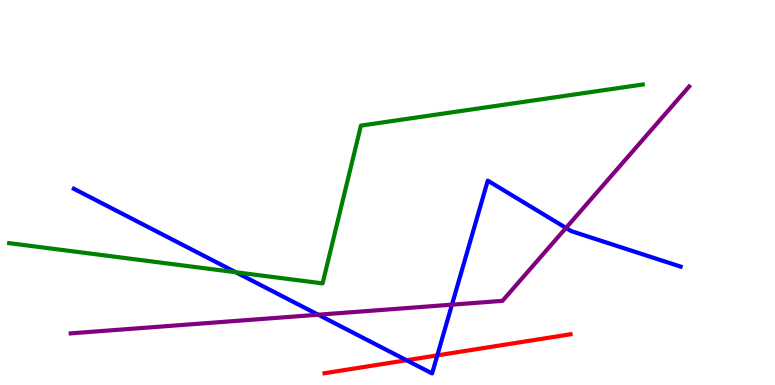[{'lines': ['blue', 'red'], 'intersections': [{'x': 5.25, 'y': 0.643}, {'x': 5.64, 'y': 0.77}]}, {'lines': ['green', 'red'], 'intersections': []}, {'lines': ['purple', 'red'], 'intersections': []}, {'lines': ['blue', 'green'], 'intersections': [{'x': 3.04, 'y': 2.93}]}, {'lines': ['blue', 'purple'], 'intersections': [{'x': 4.11, 'y': 1.83}, {'x': 5.83, 'y': 2.09}, {'x': 7.3, 'y': 4.08}]}, {'lines': ['green', 'purple'], 'intersections': []}]